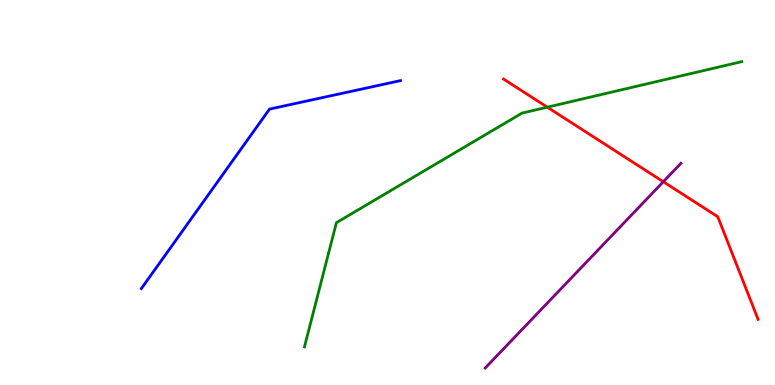[{'lines': ['blue', 'red'], 'intersections': []}, {'lines': ['green', 'red'], 'intersections': [{'x': 7.06, 'y': 7.22}]}, {'lines': ['purple', 'red'], 'intersections': [{'x': 8.56, 'y': 5.28}]}, {'lines': ['blue', 'green'], 'intersections': []}, {'lines': ['blue', 'purple'], 'intersections': []}, {'lines': ['green', 'purple'], 'intersections': []}]